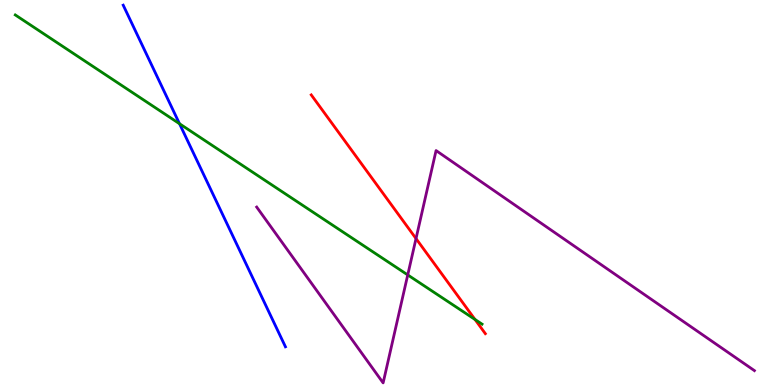[{'lines': ['blue', 'red'], 'intersections': []}, {'lines': ['green', 'red'], 'intersections': [{'x': 6.13, 'y': 1.7}]}, {'lines': ['purple', 'red'], 'intersections': [{'x': 5.37, 'y': 3.8}]}, {'lines': ['blue', 'green'], 'intersections': [{'x': 2.32, 'y': 6.79}]}, {'lines': ['blue', 'purple'], 'intersections': []}, {'lines': ['green', 'purple'], 'intersections': [{'x': 5.26, 'y': 2.86}]}]